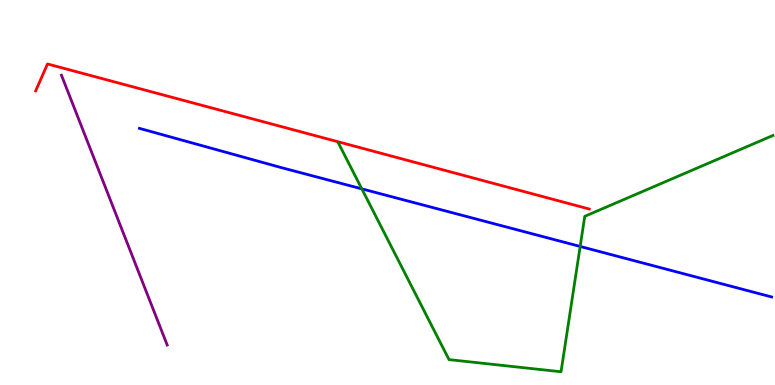[{'lines': ['blue', 'red'], 'intersections': []}, {'lines': ['green', 'red'], 'intersections': []}, {'lines': ['purple', 'red'], 'intersections': []}, {'lines': ['blue', 'green'], 'intersections': [{'x': 4.67, 'y': 5.09}, {'x': 7.49, 'y': 3.6}]}, {'lines': ['blue', 'purple'], 'intersections': []}, {'lines': ['green', 'purple'], 'intersections': []}]